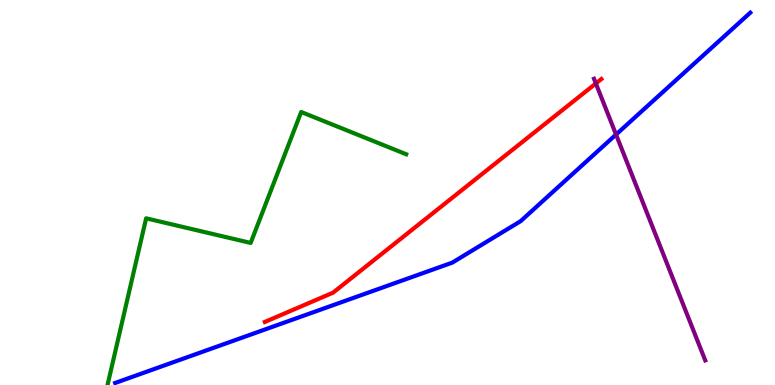[{'lines': ['blue', 'red'], 'intersections': []}, {'lines': ['green', 'red'], 'intersections': []}, {'lines': ['purple', 'red'], 'intersections': [{'x': 7.69, 'y': 7.83}]}, {'lines': ['blue', 'green'], 'intersections': []}, {'lines': ['blue', 'purple'], 'intersections': [{'x': 7.95, 'y': 6.51}]}, {'lines': ['green', 'purple'], 'intersections': []}]